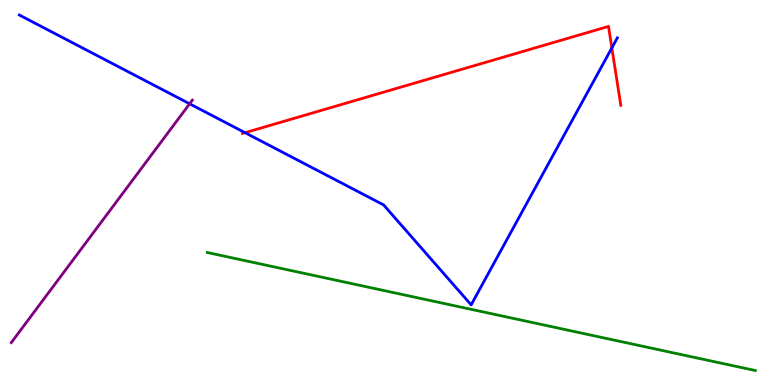[{'lines': ['blue', 'red'], 'intersections': [{'x': 3.16, 'y': 6.55}, {'x': 7.89, 'y': 8.76}]}, {'lines': ['green', 'red'], 'intersections': []}, {'lines': ['purple', 'red'], 'intersections': []}, {'lines': ['blue', 'green'], 'intersections': []}, {'lines': ['blue', 'purple'], 'intersections': [{'x': 2.45, 'y': 7.3}]}, {'lines': ['green', 'purple'], 'intersections': []}]